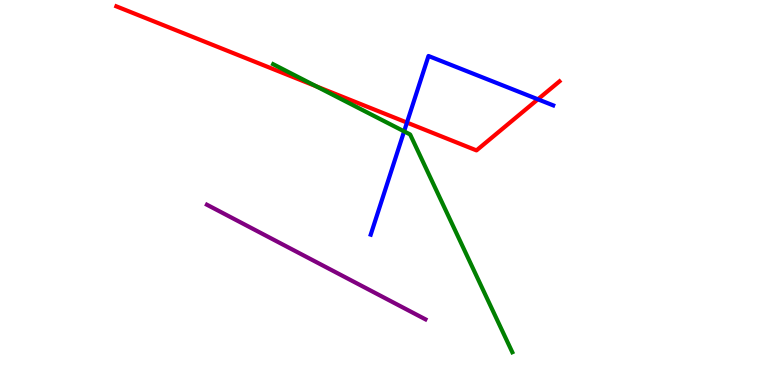[{'lines': ['blue', 'red'], 'intersections': [{'x': 5.25, 'y': 6.82}, {'x': 6.94, 'y': 7.42}]}, {'lines': ['green', 'red'], 'intersections': [{'x': 4.08, 'y': 7.76}]}, {'lines': ['purple', 'red'], 'intersections': []}, {'lines': ['blue', 'green'], 'intersections': [{'x': 5.21, 'y': 6.59}]}, {'lines': ['blue', 'purple'], 'intersections': []}, {'lines': ['green', 'purple'], 'intersections': []}]